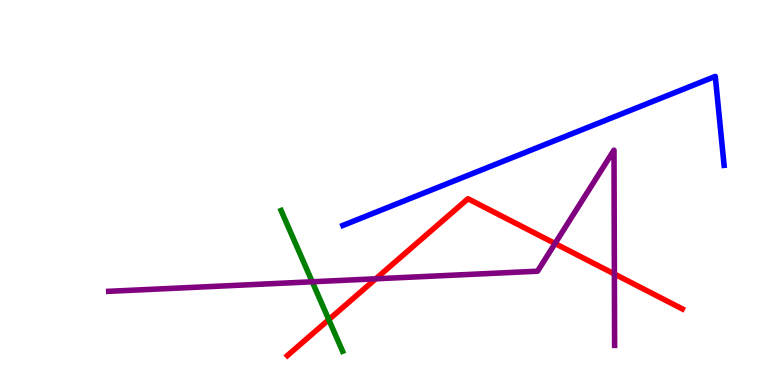[{'lines': ['blue', 'red'], 'intersections': []}, {'lines': ['green', 'red'], 'intersections': [{'x': 4.24, 'y': 1.7}]}, {'lines': ['purple', 'red'], 'intersections': [{'x': 4.85, 'y': 2.76}, {'x': 7.16, 'y': 3.68}, {'x': 7.93, 'y': 2.88}]}, {'lines': ['blue', 'green'], 'intersections': []}, {'lines': ['blue', 'purple'], 'intersections': []}, {'lines': ['green', 'purple'], 'intersections': [{'x': 4.03, 'y': 2.68}]}]